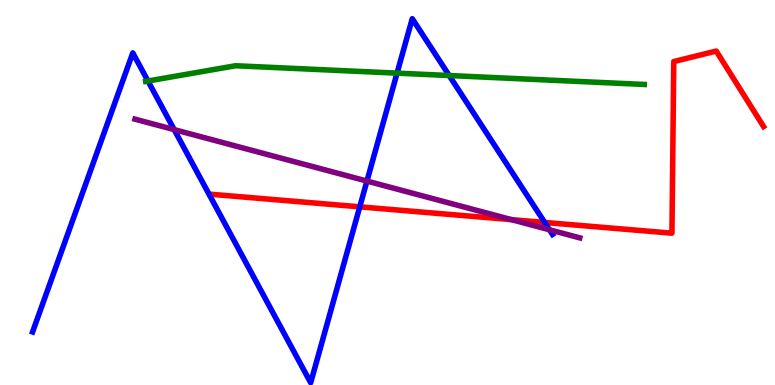[{'lines': ['blue', 'red'], 'intersections': [{'x': 4.64, 'y': 4.63}, {'x': 7.03, 'y': 4.22}]}, {'lines': ['green', 'red'], 'intersections': []}, {'lines': ['purple', 'red'], 'intersections': [{'x': 6.6, 'y': 4.29}]}, {'lines': ['blue', 'green'], 'intersections': [{'x': 1.91, 'y': 7.9}, {'x': 5.12, 'y': 8.1}, {'x': 5.8, 'y': 8.04}]}, {'lines': ['blue', 'purple'], 'intersections': [{'x': 2.25, 'y': 6.63}, {'x': 4.73, 'y': 5.3}, {'x': 7.09, 'y': 4.03}]}, {'lines': ['green', 'purple'], 'intersections': []}]